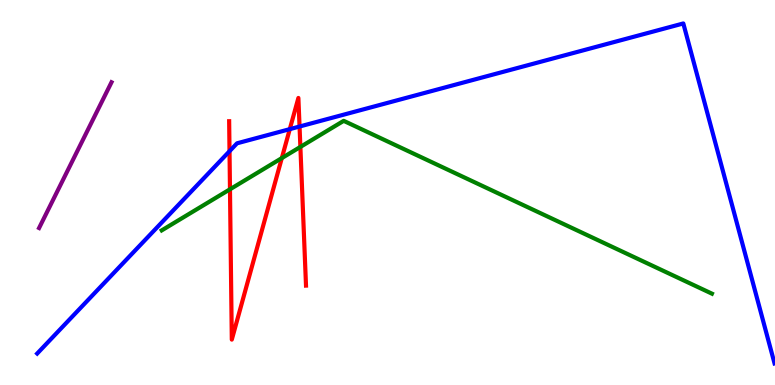[{'lines': ['blue', 'red'], 'intersections': [{'x': 2.96, 'y': 6.07}, {'x': 3.74, 'y': 6.65}, {'x': 3.87, 'y': 6.71}]}, {'lines': ['green', 'red'], 'intersections': [{'x': 2.97, 'y': 5.08}, {'x': 3.64, 'y': 5.89}, {'x': 3.88, 'y': 6.18}]}, {'lines': ['purple', 'red'], 'intersections': []}, {'lines': ['blue', 'green'], 'intersections': []}, {'lines': ['blue', 'purple'], 'intersections': []}, {'lines': ['green', 'purple'], 'intersections': []}]